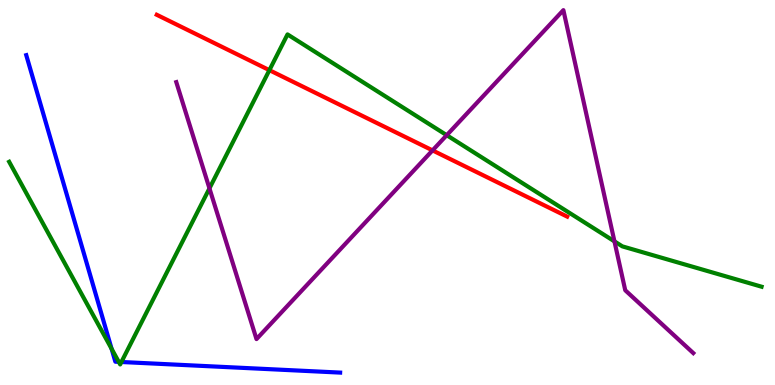[{'lines': ['blue', 'red'], 'intersections': []}, {'lines': ['green', 'red'], 'intersections': [{'x': 3.48, 'y': 8.18}]}, {'lines': ['purple', 'red'], 'intersections': [{'x': 5.58, 'y': 6.09}]}, {'lines': ['blue', 'green'], 'intersections': [{'x': 1.44, 'y': 0.94}, {'x': 1.53, 'y': 0.601}, {'x': 1.57, 'y': 0.598}]}, {'lines': ['blue', 'purple'], 'intersections': []}, {'lines': ['green', 'purple'], 'intersections': [{'x': 2.7, 'y': 5.11}, {'x': 5.76, 'y': 6.49}, {'x': 7.93, 'y': 3.73}]}]